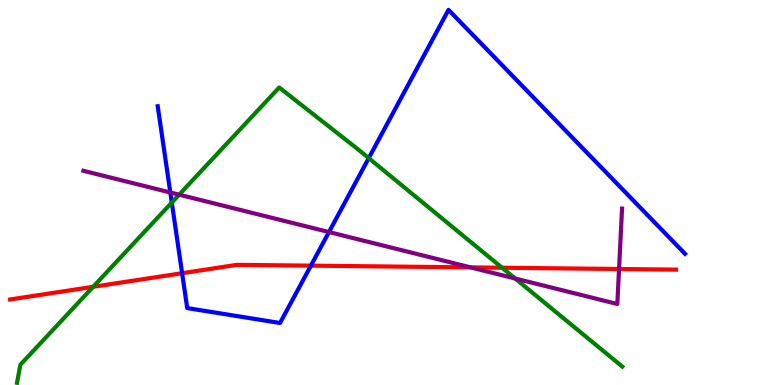[{'lines': ['blue', 'red'], 'intersections': [{'x': 2.35, 'y': 2.9}, {'x': 4.01, 'y': 3.1}]}, {'lines': ['green', 'red'], 'intersections': [{'x': 1.2, 'y': 2.55}, {'x': 6.48, 'y': 3.05}]}, {'lines': ['purple', 'red'], 'intersections': [{'x': 6.07, 'y': 3.05}, {'x': 7.99, 'y': 3.01}]}, {'lines': ['blue', 'green'], 'intersections': [{'x': 2.22, 'y': 4.74}, {'x': 4.76, 'y': 5.89}]}, {'lines': ['blue', 'purple'], 'intersections': [{'x': 2.2, 'y': 5.0}, {'x': 4.24, 'y': 3.97}]}, {'lines': ['green', 'purple'], 'intersections': [{'x': 2.31, 'y': 4.94}, {'x': 6.65, 'y': 2.77}]}]